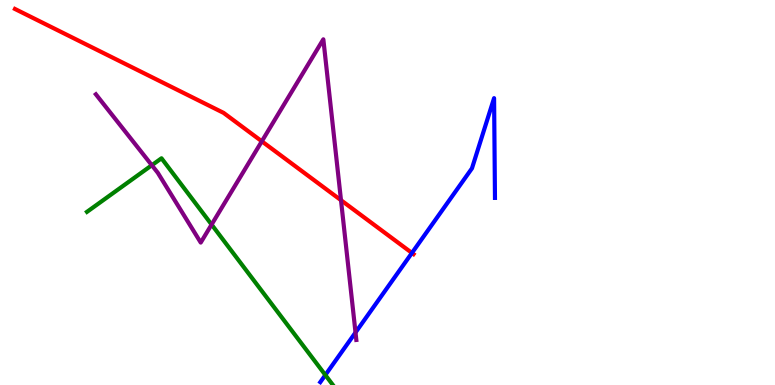[{'lines': ['blue', 'red'], 'intersections': [{'x': 5.32, 'y': 3.43}]}, {'lines': ['green', 'red'], 'intersections': []}, {'lines': ['purple', 'red'], 'intersections': [{'x': 3.38, 'y': 6.33}, {'x': 4.4, 'y': 4.8}]}, {'lines': ['blue', 'green'], 'intersections': [{'x': 4.2, 'y': 0.259}]}, {'lines': ['blue', 'purple'], 'intersections': [{'x': 4.59, 'y': 1.36}]}, {'lines': ['green', 'purple'], 'intersections': [{'x': 1.96, 'y': 5.71}, {'x': 2.73, 'y': 4.17}]}]